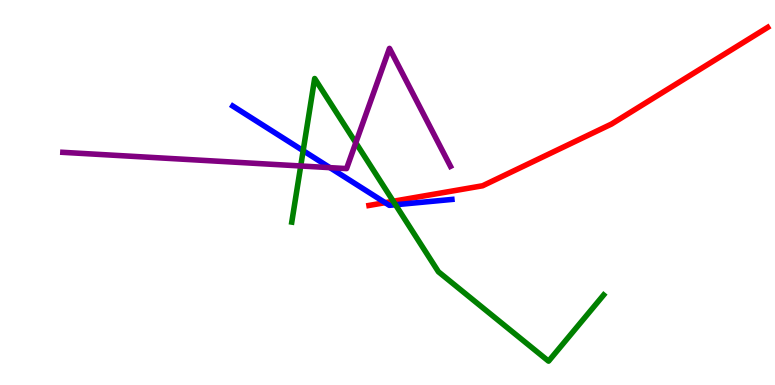[{'lines': ['blue', 'red'], 'intersections': [{'x': 4.97, 'y': 4.74}]}, {'lines': ['green', 'red'], 'intersections': [{'x': 5.07, 'y': 4.77}]}, {'lines': ['purple', 'red'], 'intersections': []}, {'lines': ['blue', 'green'], 'intersections': [{'x': 3.91, 'y': 6.09}, {'x': 5.1, 'y': 4.68}]}, {'lines': ['blue', 'purple'], 'intersections': [{'x': 4.26, 'y': 5.65}]}, {'lines': ['green', 'purple'], 'intersections': [{'x': 3.88, 'y': 5.69}, {'x': 4.59, 'y': 6.29}]}]